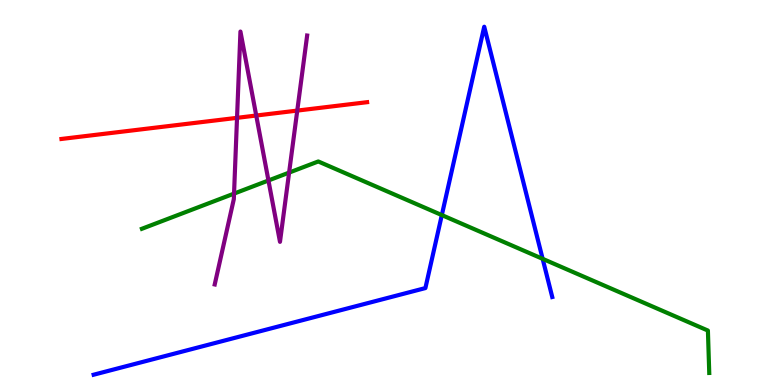[{'lines': ['blue', 'red'], 'intersections': []}, {'lines': ['green', 'red'], 'intersections': []}, {'lines': ['purple', 'red'], 'intersections': [{'x': 3.06, 'y': 6.94}, {'x': 3.31, 'y': 7.0}, {'x': 3.84, 'y': 7.13}]}, {'lines': ['blue', 'green'], 'intersections': [{'x': 5.7, 'y': 4.41}, {'x': 7.0, 'y': 3.28}]}, {'lines': ['blue', 'purple'], 'intersections': []}, {'lines': ['green', 'purple'], 'intersections': [{'x': 3.02, 'y': 4.97}, {'x': 3.46, 'y': 5.31}, {'x': 3.73, 'y': 5.52}]}]